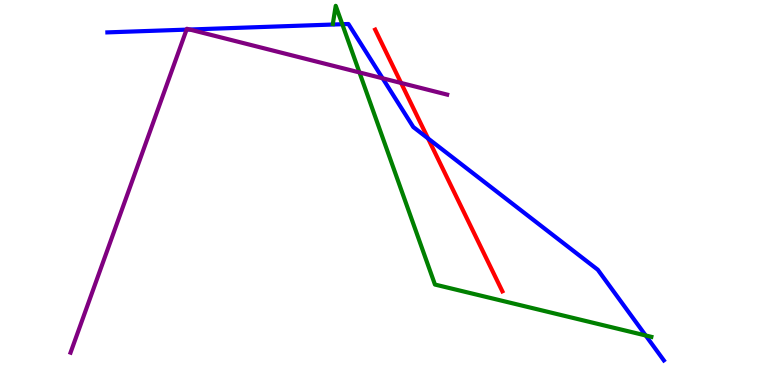[{'lines': ['blue', 'red'], 'intersections': [{'x': 5.52, 'y': 6.4}]}, {'lines': ['green', 'red'], 'intersections': []}, {'lines': ['purple', 'red'], 'intersections': [{'x': 5.18, 'y': 7.85}]}, {'lines': ['blue', 'green'], 'intersections': [{'x': 4.42, 'y': 9.37}, {'x': 8.33, 'y': 1.29}]}, {'lines': ['blue', 'purple'], 'intersections': [{'x': 2.41, 'y': 9.23}, {'x': 2.45, 'y': 9.23}, {'x': 4.94, 'y': 7.97}]}, {'lines': ['green', 'purple'], 'intersections': [{'x': 4.64, 'y': 8.12}]}]